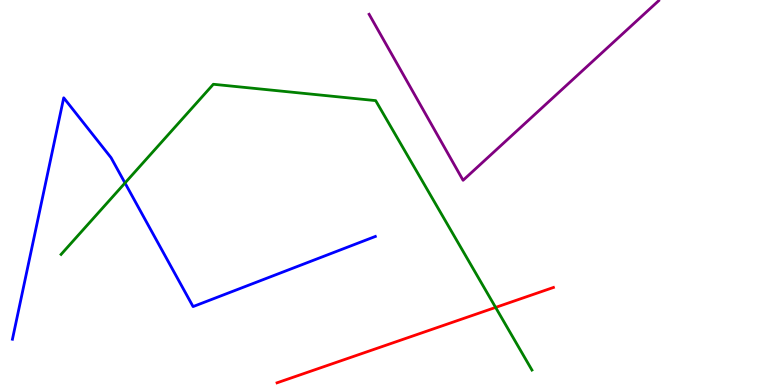[{'lines': ['blue', 'red'], 'intersections': []}, {'lines': ['green', 'red'], 'intersections': [{'x': 6.39, 'y': 2.02}]}, {'lines': ['purple', 'red'], 'intersections': []}, {'lines': ['blue', 'green'], 'intersections': [{'x': 1.61, 'y': 5.25}]}, {'lines': ['blue', 'purple'], 'intersections': []}, {'lines': ['green', 'purple'], 'intersections': []}]